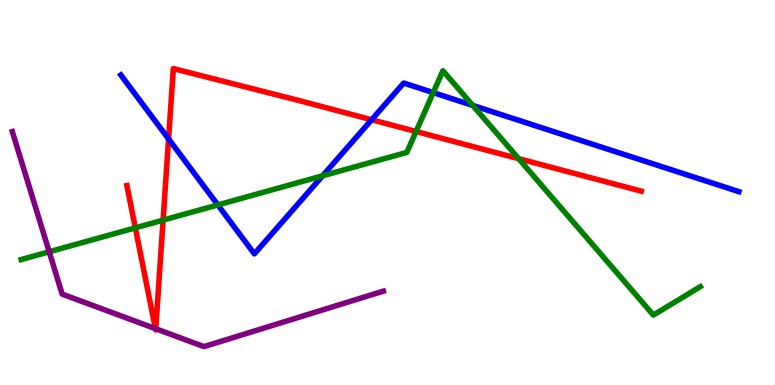[{'lines': ['blue', 'red'], 'intersections': [{'x': 2.18, 'y': 6.39}, {'x': 4.8, 'y': 6.89}]}, {'lines': ['green', 'red'], 'intersections': [{'x': 1.75, 'y': 4.08}, {'x': 2.1, 'y': 4.28}, {'x': 5.37, 'y': 6.58}, {'x': 6.69, 'y': 5.88}]}, {'lines': ['purple', 'red'], 'intersections': [{'x': 2.01, 'y': 1.46}, {'x': 2.01, 'y': 1.46}]}, {'lines': ['blue', 'green'], 'intersections': [{'x': 2.81, 'y': 4.68}, {'x': 4.16, 'y': 5.43}, {'x': 5.59, 'y': 7.59}, {'x': 6.1, 'y': 7.26}]}, {'lines': ['blue', 'purple'], 'intersections': []}, {'lines': ['green', 'purple'], 'intersections': [{'x': 0.635, 'y': 3.46}]}]